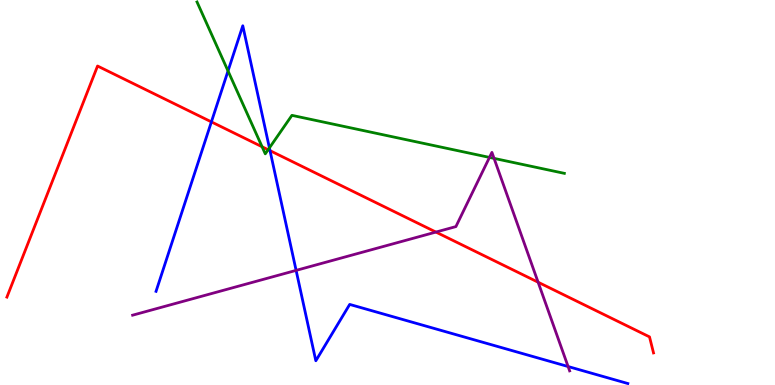[{'lines': ['blue', 'red'], 'intersections': [{'x': 2.73, 'y': 6.83}, {'x': 3.48, 'y': 6.09}]}, {'lines': ['green', 'red'], 'intersections': [{'x': 3.38, 'y': 6.19}, {'x': 3.46, 'y': 6.11}]}, {'lines': ['purple', 'red'], 'intersections': [{'x': 5.62, 'y': 3.97}, {'x': 6.94, 'y': 2.67}]}, {'lines': ['blue', 'green'], 'intersections': [{'x': 2.94, 'y': 8.16}, {'x': 3.48, 'y': 6.16}]}, {'lines': ['blue', 'purple'], 'intersections': [{'x': 3.82, 'y': 2.98}, {'x': 7.33, 'y': 0.48}]}, {'lines': ['green', 'purple'], 'intersections': [{'x': 6.32, 'y': 5.91}, {'x': 6.38, 'y': 5.89}]}]